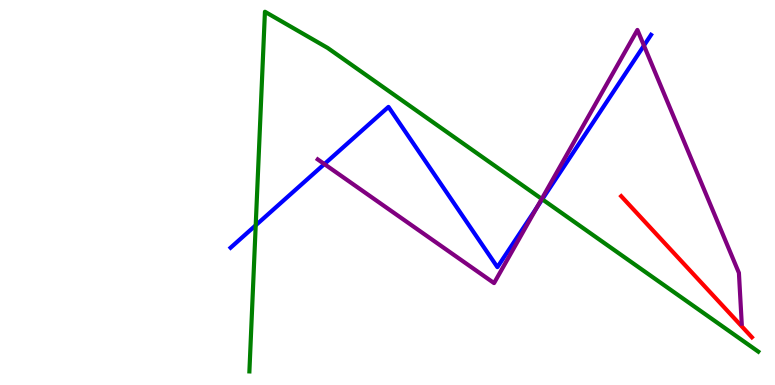[{'lines': ['blue', 'red'], 'intersections': []}, {'lines': ['green', 'red'], 'intersections': []}, {'lines': ['purple', 'red'], 'intersections': []}, {'lines': ['blue', 'green'], 'intersections': [{'x': 3.3, 'y': 4.15}, {'x': 7.0, 'y': 4.82}]}, {'lines': ['blue', 'purple'], 'intersections': [{'x': 4.19, 'y': 5.74}, {'x': 6.93, 'y': 4.61}, {'x': 8.31, 'y': 8.82}]}, {'lines': ['green', 'purple'], 'intersections': [{'x': 6.99, 'y': 4.83}]}]